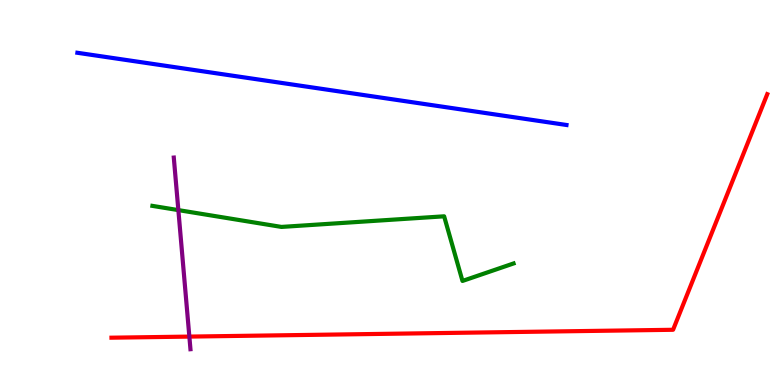[{'lines': ['blue', 'red'], 'intersections': []}, {'lines': ['green', 'red'], 'intersections': []}, {'lines': ['purple', 'red'], 'intersections': [{'x': 2.44, 'y': 1.26}]}, {'lines': ['blue', 'green'], 'intersections': []}, {'lines': ['blue', 'purple'], 'intersections': []}, {'lines': ['green', 'purple'], 'intersections': [{'x': 2.3, 'y': 4.54}]}]